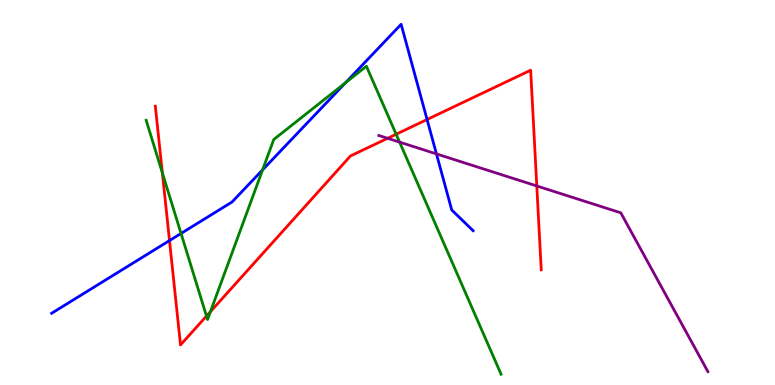[{'lines': ['blue', 'red'], 'intersections': [{'x': 2.19, 'y': 3.75}, {'x': 5.51, 'y': 6.9}]}, {'lines': ['green', 'red'], 'intersections': [{'x': 2.09, 'y': 5.51}, {'x': 2.66, 'y': 1.79}, {'x': 2.72, 'y': 1.91}, {'x': 5.11, 'y': 6.51}]}, {'lines': ['purple', 'red'], 'intersections': [{'x': 5.0, 'y': 6.41}, {'x': 6.93, 'y': 5.17}]}, {'lines': ['blue', 'green'], 'intersections': [{'x': 2.34, 'y': 3.94}, {'x': 3.39, 'y': 5.59}, {'x': 4.46, 'y': 7.85}]}, {'lines': ['blue', 'purple'], 'intersections': [{'x': 5.63, 'y': 6.0}]}, {'lines': ['green', 'purple'], 'intersections': [{'x': 5.16, 'y': 6.31}]}]